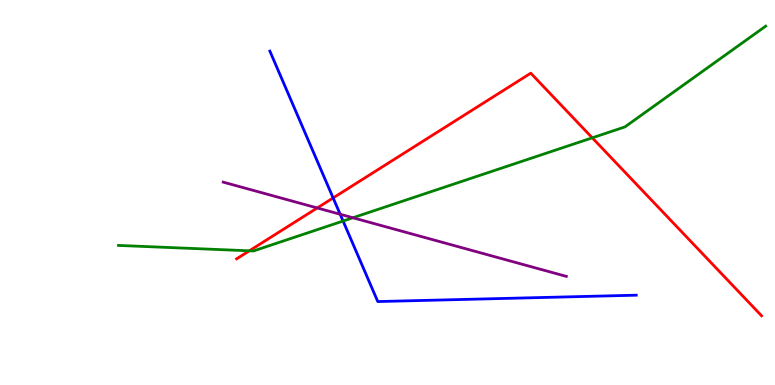[{'lines': ['blue', 'red'], 'intersections': [{'x': 4.3, 'y': 4.86}]}, {'lines': ['green', 'red'], 'intersections': [{'x': 3.22, 'y': 3.49}, {'x': 7.64, 'y': 6.42}]}, {'lines': ['purple', 'red'], 'intersections': [{'x': 4.09, 'y': 4.6}]}, {'lines': ['blue', 'green'], 'intersections': [{'x': 4.43, 'y': 4.26}]}, {'lines': ['blue', 'purple'], 'intersections': [{'x': 4.39, 'y': 4.43}]}, {'lines': ['green', 'purple'], 'intersections': [{'x': 4.55, 'y': 4.34}]}]